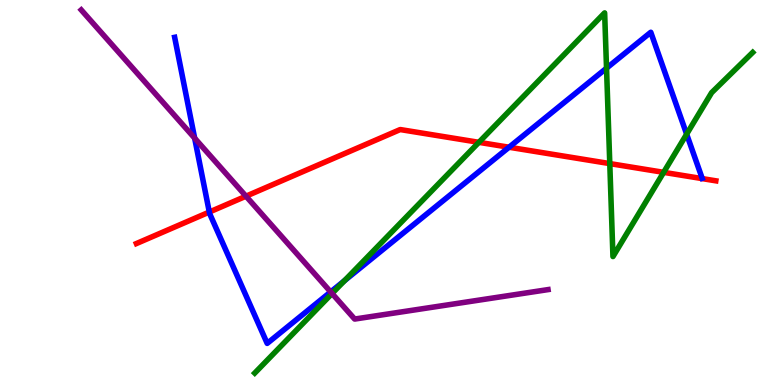[{'lines': ['blue', 'red'], 'intersections': [{'x': 2.7, 'y': 4.49}, {'x': 6.57, 'y': 6.18}]}, {'lines': ['green', 'red'], 'intersections': [{'x': 6.18, 'y': 6.3}, {'x': 7.87, 'y': 5.75}, {'x': 8.56, 'y': 5.52}]}, {'lines': ['purple', 'red'], 'intersections': [{'x': 3.17, 'y': 4.9}]}, {'lines': ['blue', 'green'], 'intersections': [{'x': 4.44, 'y': 2.71}, {'x': 7.83, 'y': 8.23}, {'x': 8.86, 'y': 6.52}]}, {'lines': ['blue', 'purple'], 'intersections': [{'x': 2.51, 'y': 6.41}, {'x': 4.27, 'y': 2.42}]}, {'lines': ['green', 'purple'], 'intersections': [{'x': 4.28, 'y': 2.38}]}]